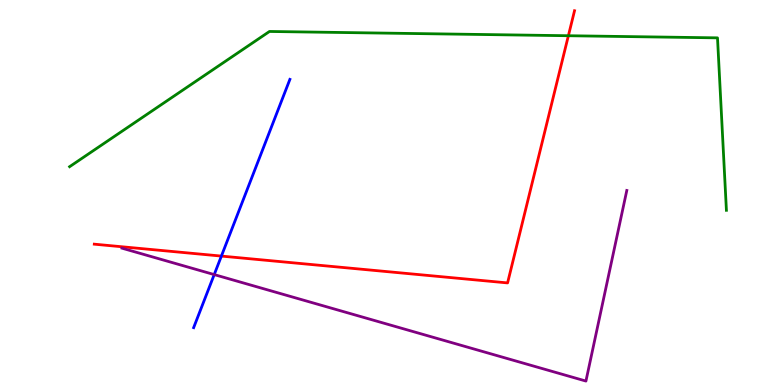[{'lines': ['blue', 'red'], 'intersections': [{'x': 2.86, 'y': 3.35}]}, {'lines': ['green', 'red'], 'intersections': [{'x': 7.33, 'y': 9.07}]}, {'lines': ['purple', 'red'], 'intersections': []}, {'lines': ['blue', 'green'], 'intersections': []}, {'lines': ['blue', 'purple'], 'intersections': [{'x': 2.76, 'y': 2.87}]}, {'lines': ['green', 'purple'], 'intersections': []}]